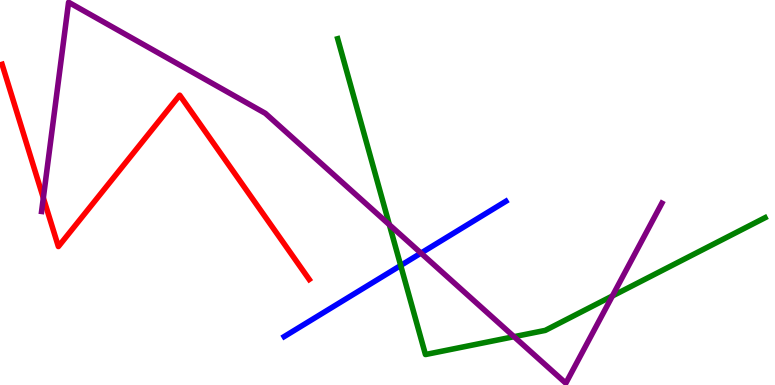[{'lines': ['blue', 'red'], 'intersections': []}, {'lines': ['green', 'red'], 'intersections': []}, {'lines': ['purple', 'red'], 'intersections': [{'x': 0.559, 'y': 4.86}]}, {'lines': ['blue', 'green'], 'intersections': [{'x': 5.17, 'y': 3.1}]}, {'lines': ['blue', 'purple'], 'intersections': [{'x': 5.43, 'y': 3.43}]}, {'lines': ['green', 'purple'], 'intersections': [{'x': 5.02, 'y': 4.16}, {'x': 6.63, 'y': 1.26}, {'x': 7.9, 'y': 2.31}]}]